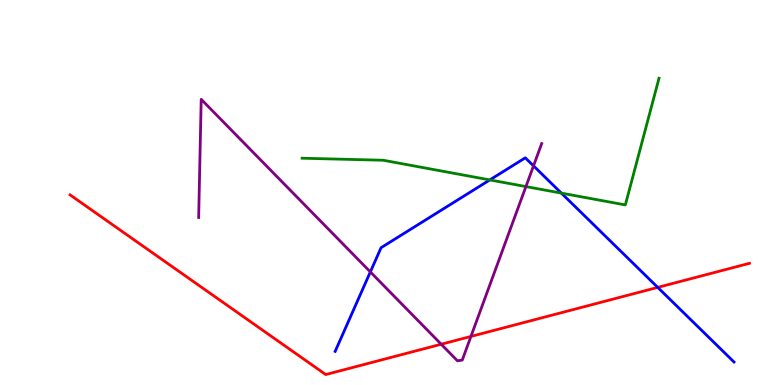[{'lines': ['blue', 'red'], 'intersections': [{'x': 8.49, 'y': 2.54}]}, {'lines': ['green', 'red'], 'intersections': []}, {'lines': ['purple', 'red'], 'intersections': [{'x': 5.69, 'y': 1.06}, {'x': 6.08, 'y': 1.26}]}, {'lines': ['blue', 'green'], 'intersections': [{'x': 6.32, 'y': 5.33}, {'x': 7.24, 'y': 4.98}]}, {'lines': ['blue', 'purple'], 'intersections': [{'x': 4.78, 'y': 2.94}, {'x': 6.88, 'y': 5.69}]}, {'lines': ['green', 'purple'], 'intersections': [{'x': 6.79, 'y': 5.15}]}]